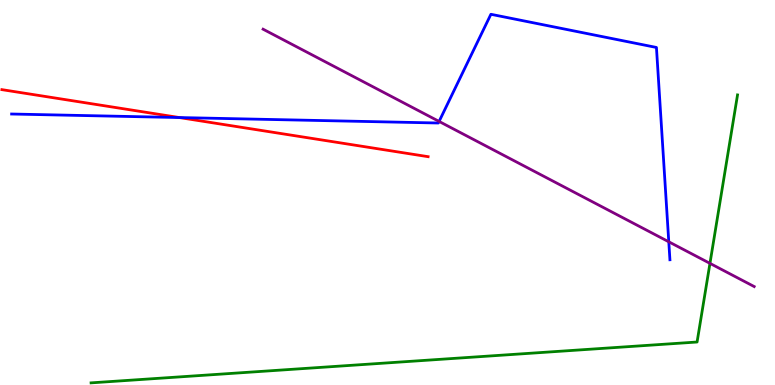[{'lines': ['blue', 'red'], 'intersections': [{'x': 2.31, 'y': 6.95}]}, {'lines': ['green', 'red'], 'intersections': []}, {'lines': ['purple', 'red'], 'intersections': []}, {'lines': ['blue', 'green'], 'intersections': []}, {'lines': ['blue', 'purple'], 'intersections': [{'x': 5.67, 'y': 6.85}, {'x': 8.63, 'y': 3.72}]}, {'lines': ['green', 'purple'], 'intersections': [{'x': 9.16, 'y': 3.16}]}]